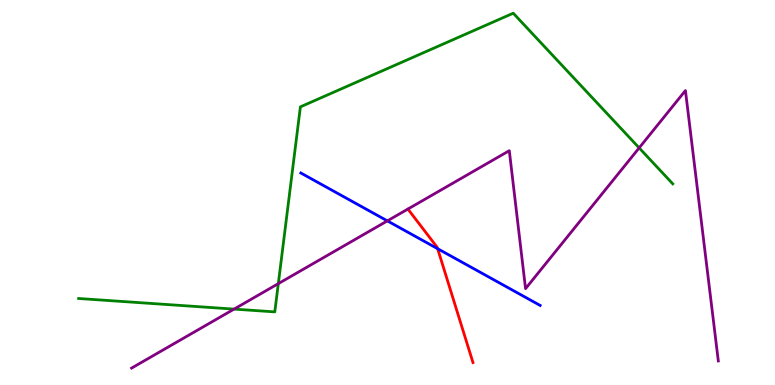[{'lines': ['blue', 'red'], 'intersections': [{'x': 5.65, 'y': 3.54}]}, {'lines': ['green', 'red'], 'intersections': []}, {'lines': ['purple', 'red'], 'intersections': []}, {'lines': ['blue', 'green'], 'intersections': []}, {'lines': ['blue', 'purple'], 'intersections': [{'x': 5.0, 'y': 4.26}]}, {'lines': ['green', 'purple'], 'intersections': [{'x': 3.02, 'y': 1.97}, {'x': 3.59, 'y': 2.63}, {'x': 8.25, 'y': 6.16}]}]